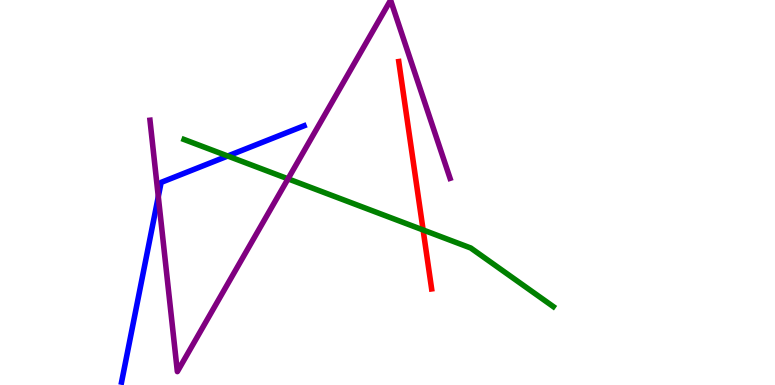[{'lines': ['blue', 'red'], 'intersections': []}, {'lines': ['green', 'red'], 'intersections': [{'x': 5.46, 'y': 4.03}]}, {'lines': ['purple', 'red'], 'intersections': []}, {'lines': ['blue', 'green'], 'intersections': [{'x': 2.94, 'y': 5.95}]}, {'lines': ['blue', 'purple'], 'intersections': [{'x': 2.04, 'y': 4.89}]}, {'lines': ['green', 'purple'], 'intersections': [{'x': 3.72, 'y': 5.35}]}]